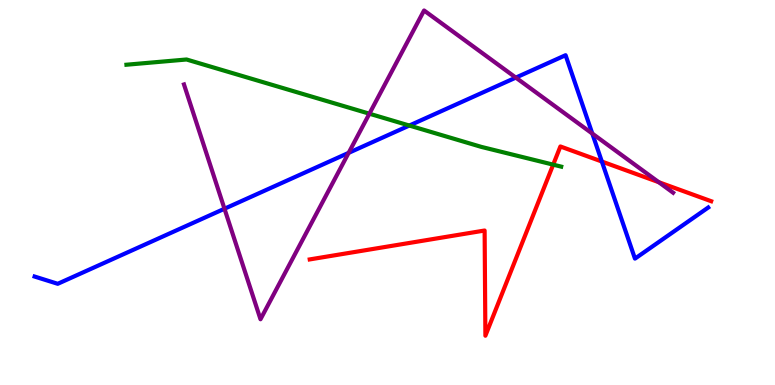[{'lines': ['blue', 'red'], 'intersections': [{'x': 7.77, 'y': 5.8}]}, {'lines': ['green', 'red'], 'intersections': [{'x': 7.14, 'y': 5.72}]}, {'lines': ['purple', 'red'], 'intersections': [{'x': 8.5, 'y': 5.27}]}, {'lines': ['blue', 'green'], 'intersections': [{'x': 5.28, 'y': 6.74}]}, {'lines': ['blue', 'purple'], 'intersections': [{'x': 2.9, 'y': 4.58}, {'x': 4.5, 'y': 6.03}, {'x': 6.66, 'y': 7.98}, {'x': 7.64, 'y': 6.53}]}, {'lines': ['green', 'purple'], 'intersections': [{'x': 4.77, 'y': 7.05}]}]